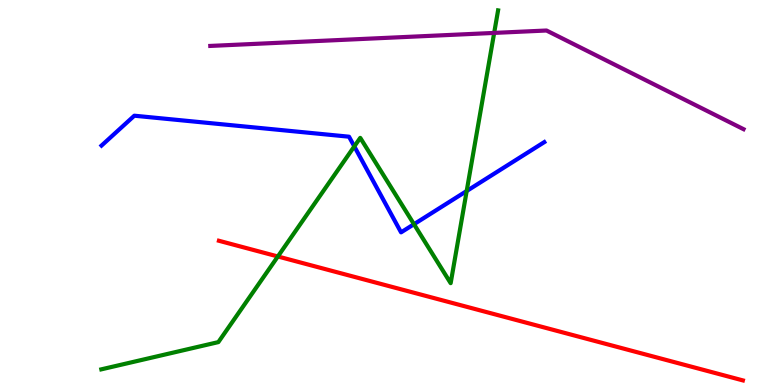[{'lines': ['blue', 'red'], 'intersections': []}, {'lines': ['green', 'red'], 'intersections': [{'x': 3.59, 'y': 3.34}]}, {'lines': ['purple', 'red'], 'intersections': []}, {'lines': ['blue', 'green'], 'intersections': [{'x': 4.57, 'y': 6.2}, {'x': 5.34, 'y': 4.18}, {'x': 6.02, 'y': 5.04}]}, {'lines': ['blue', 'purple'], 'intersections': []}, {'lines': ['green', 'purple'], 'intersections': [{'x': 6.38, 'y': 9.15}]}]